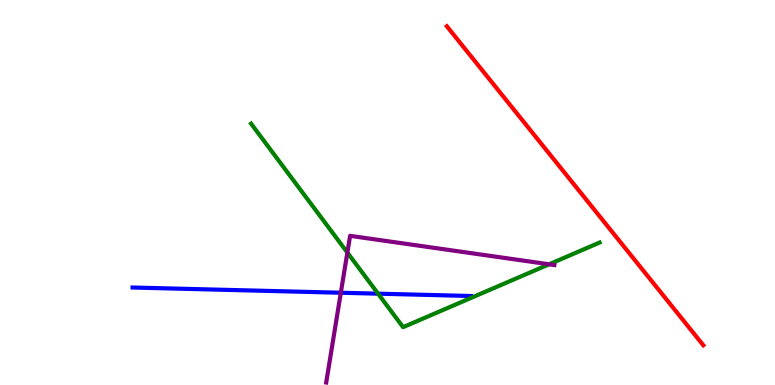[{'lines': ['blue', 'red'], 'intersections': []}, {'lines': ['green', 'red'], 'intersections': []}, {'lines': ['purple', 'red'], 'intersections': []}, {'lines': ['blue', 'green'], 'intersections': [{'x': 4.88, 'y': 2.37}]}, {'lines': ['blue', 'purple'], 'intersections': [{'x': 4.4, 'y': 2.4}]}, {'lines': ['green', 'purple'], 'intersections': [{'x': 4.48, 'y': 3.44}, {'x': 7.08, 'y': 3.14}]}]